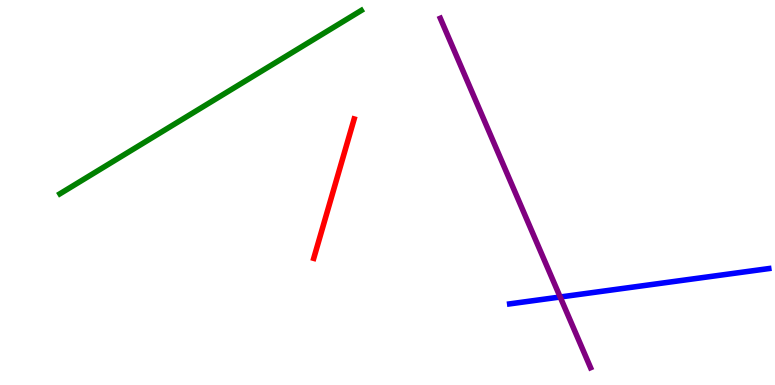[{'lines': ['blue', 'red'], 'intersections': []}, {'lines': ['green', 'red'], 'intersections': []}, {'lines': ['purple', 'red'], 'intersections': []}, {'lines': ['blue', 'green'], 'intersections': []}, {'lines': ['blue', 'purple'], 'intersections': [{'x': 7.23, 'y': 2.29}]}, {'lines': ['green', 'purple'], 'intersections': []}]